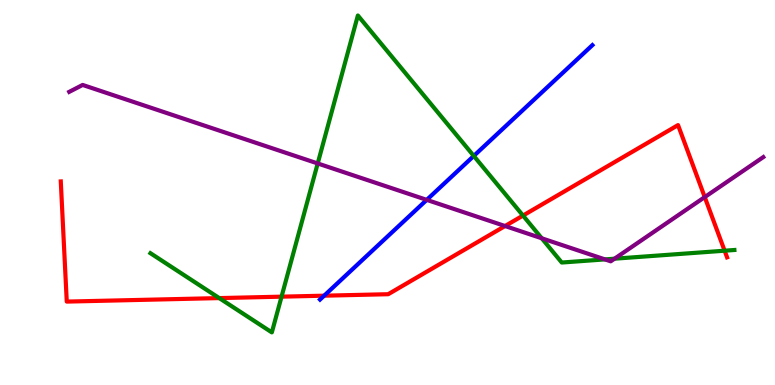[{'lines': ['blue', 'red'], 'intersections': [{'x': 4.18, 'y': 2.32}]}, {'lines': ['green', 'red'], 'intersections': [{'x': 2.83, 'y': 2.26}, {'x': 3.63, 'y': 2.29}, {'x': 6.75, 'y': 4.4}, {'x': 9.35, 'y': 3.49}]}, {'lines': ['purple', 'red'], 'intersections': [{'x': 6.52, 'y': 4.13}, {'x': 9.09, 'y': 4.88}]}, {'lines': ['blue', 'green'], 'intersections': [{'x': 6.11, 'y': 5.95}]}, {'lines': ['blue', 'purple'], 'intersections': [{'x': 5.51, 'y': 4.81}]}, {'lines': ['green', 'purple'], 'intersections': [{'x': 4.1, 'y': 5.75}, {'x': 6.99, 'y': 3.81}, {'x': 7.81, 'y': 3.26}, {'x': 7.93, 'y': 3.28}]}]